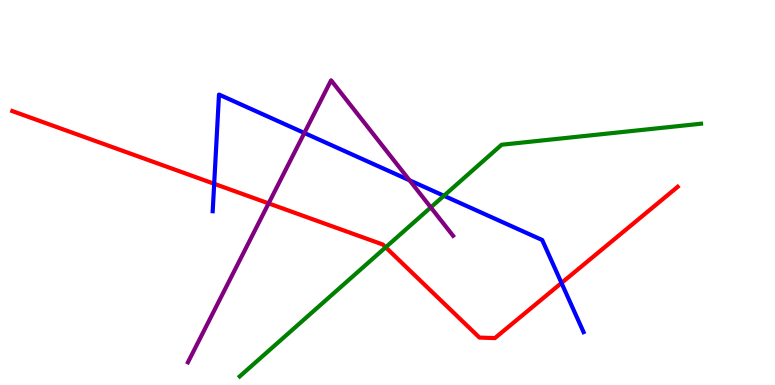[{'lines': ['blue', 'red'], 'intersections': [{'x': 2.76, 'y': 5.23}, {'x': 7.25, 'y': 2.65}]}, {'lines': ['green', 'red'], 'intersections': [{'x': 4.98, 'y': 3.58}]}, {'lines': ['purple', 'red'], 'intersections': [{'x': 3.47, 'y': 4.72}]}, {'lines': ['blue', 'green'], 'intersections': [{'x': 5.73, 'y': 4.92}]}, {'lines': ['blue', 'purple'], 'intersections': [{'x': 3.93, 'y': 6.55}, {'x': 5.28, 'y': 5.32}]}, {'lines': ['green', 'purple'], 'intersections': [{'x': 5.56, 'y': 4.61}]}]